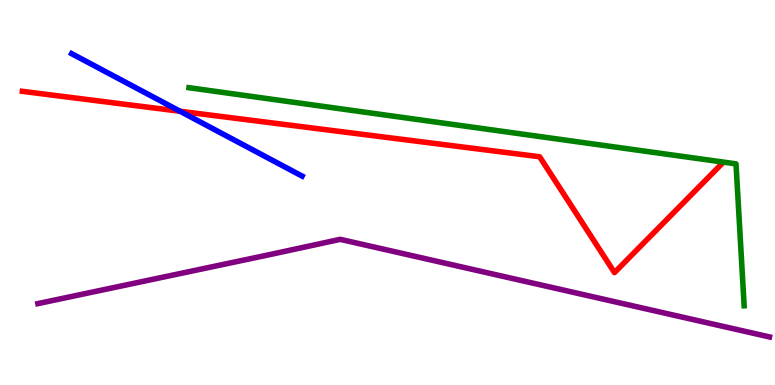[{'lines': ['blue', 'red'], 'intersections': [{'x': 2.32, 'y': 7.11}]}, {'lines': ['green', 'red'], 'intersections': []}, {'lines': ['purple', 'red'], 'intersections': []}, {'lines': ['blue', 'green'], 'intersections': []}, {'lines': ['blue', 'purple'], 'intersections': []}, {'lines': ['green', 'purple'], 'intersections': []}]